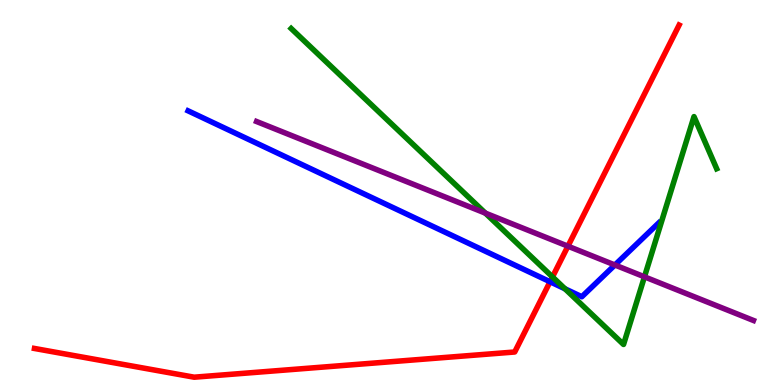[{'lines': ['blue', 'red'], 'intersections': [{'x': 7.1, 'y': 2.68}]}, {'lines': ['green', 'red'], 'intersections': [{'x': 7.13, 'y': 2.81}]}, {'lines': ['purple', 'red'], 'intersections': [{'x': 7.33, 'y': 3.61}]}, {'lines': ['blue', 'green'], 'intersections': [{'x': 7.29, 'y': 2.5}]}, {'lines': ['blue', 'purple'], 'intersections': [{'x': 7.93, 'y': 3.12}]}, {'lines': ['green', 'purple'], 'intersections': [{'x': 6.26, 'y': 4.46}, {'x': 8.32, 'y': 2.81}]}]